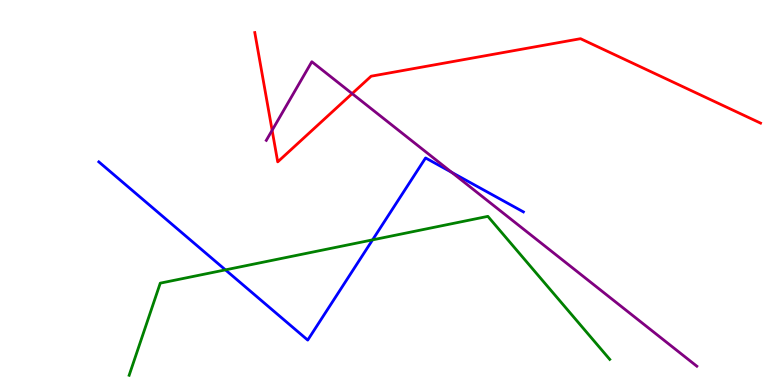[{'lines': ['blue', 'red'], 'intersections': []}, {'lines': ['green', 'red'], 'intersections': []}, {'lines': ['purple', 'red'], 'intersections': [{'x': 3.51, 'y': 6.62}, {'x': 4.54, 'y': 7.57}]}, {'lines': ['blue', 'green'], 'intersections': [{'x': 2.91, 'y': 2.99}, {'x': 4.81, 'y': 3.77}]}, {'lines': ['blue', 'purple'], 'intersections': [{'x': 5.83, 'y': 5.52}]}, {'lines': ['green', 'purple'], 'intersections': []}]